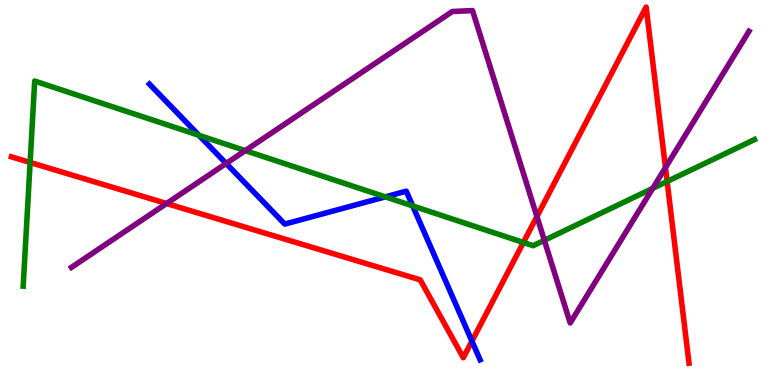[{'lines': ['blue', 'red'], 'intersections': [{'x': 6.09, 'y': 1.14}]}, {'lines': ['green', 'red'], 'intersections': [{'x': 0.389, 'y': 5.78}, {'x': 6.75, 'y': 3.7}, {'x': 8.61, 'y': 5.29}]}, {'lines': ['purple', 'red'], 'intersections': [{'x': 2.15, 'y': 4.71}, {'x': 6.93, 'y': 4.38}, {'x': 8.59, 'y': 5.65}]}, {'lines': ['blue', 'green'], 'intersections': [{'x': 2.57, 'y': 6.49}, {'x': 4.97, 'y': 4.89}, {'x': 5.33, 'y': 4.65}]}, {'lines': ['blue', 'purple'], 'intersections': [{'x': 2.92, 'y': 5.75}]}, {'lines': ['green', 'purple'], 'intersections': [{'x': 3.16, 'y': 6.09}, {'x': 7.02, 'y': 3.76}, {'x': 8.42, 'y': 5.11}]}]